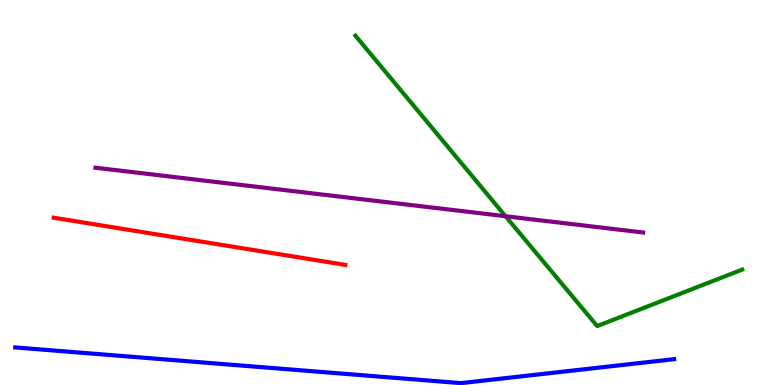[{'lines': ['blue', 'red'], 'intersections': []}, {'lines': ['green', 'red'], 'intersections': []}, {'lines': ['purple', 'red'], 'intersections': []}, {'lines': ['blue', 'green'], 'intersections': []}, {'lines': ['blue', 'purple'], 'intersections': []}, {'lines': ['green', 'purple'], 'intersections': [{'x': 6.52, 'y': 4.38}]}]